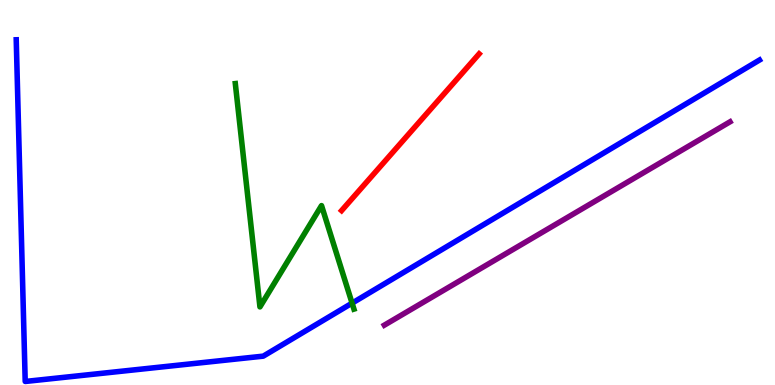[{'lines': ['blue', 'red'], 'intersections': []}, {'lines': ['green', 'red'], 'intersections': []}, {'lines': ['purple', 'red'], 'intersections': []}, {'lines': ['blue', 'green'], 'intersections': [{'x': 4.54, 'y': 2.13}]}, {'lines': ['blue', 'purple'], 'intersections': []}, {'lines': ['green', 'purple'], 'intersections': []}]